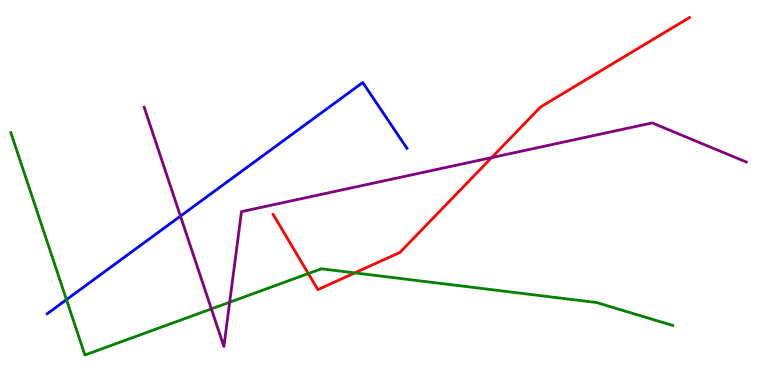[{'lines': ['blue', 'red'], 'intersections': []}, {'lines': ['green', 'red'], 'intersections': [{'x': 3.98, 'y': 2.89}, {'x': 4.58, 'y': 2.91}]}, {'lines': ['purple', 'red'], 'intersections': [{'x': 6.34, 'y': 5.91}]}, {'lines': ['blue', 'green'], 'intersections': [{'x': 0.857, 'y': 2.22}]}, {'lines': ['blue', 'purple'], 'intersections': [{'x': 2.33, 'y': 4.39}]}, {'lines': ['green', 'purple'], 'intersections': [{'x': 2.73, 'y': 1.98}, {'x': 2.96, 'y': 2.15}]}]